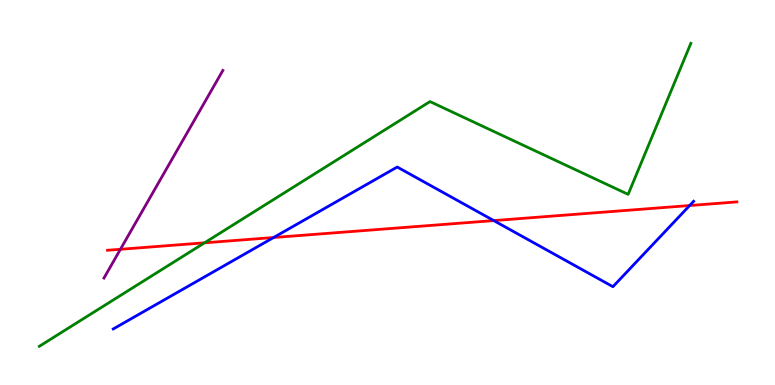[{'lines': ['blue', 'red'], 'intersections': [{'x': 3.53, 'y': 3.83}, {'x': 6.37, 'y': 4.27}, {'x': 8.9, 'y': 4.66}]}, {'lines': ['green', 'red'], 'intersections': [{'x': 2.64, 'y': 3.69}]}, {'lines': ['purple', 'red'], 'intersections': [{'x': 1.55, 'y': 3.53}]}, {'lines': ['blue', 'green'], 'intersections': []}, {'lines': ['blue', 'purple'], 'intersections': []}, {'lines': ['green', 'purple'], 'intersections': []}]